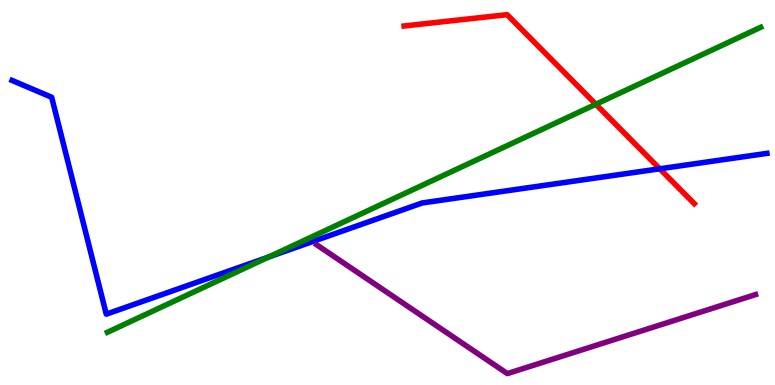[{'lines': ['blue', 'red'], 'intersections': [{'x': 8.51, 'y': 5.62}]}, {'lines': ['green', 'red'], 'intersections': [{'x': 7.69, 'y': 7.29}]}, {'lines': ['purple', 'red'], 'intersections': []}, {'lines': ['blue', 'green'], 'intersections': [{'x': 3.47, 'y': 3.32}]}, {'lines': ['blue', 'purple'], 'intersections': []}, {'lines': ['green', 'purple'], 'intersections': []}]